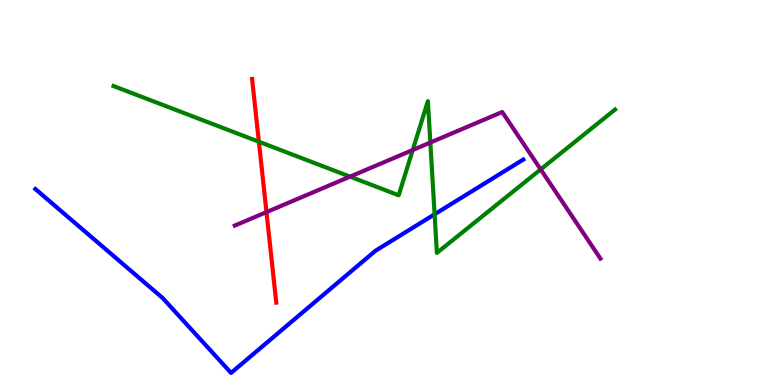[{'lines': ['blue', 'red'], 'intersections': []}, {'lines': ['green', 'red'], 'intersections': [{'x': 3.34, 'y': 6.32}]}, {'lines': ['purple', 'red'], 'intersections': [{'x': 3.44, 'y': 4.49}]}, {'lines': ['blue', 'green'], 'intersections': [{'x': 5.61, 'y': 4.43}]}, {'lines': ['blue', 'purple'], 'intersections': []}, {'lines': ['green', 'purple'], 'intersections': [{'x': 4.52, 'y': 5.41}, {'x': 5.33, 'y': 6.1}, {'x': 5.55, 'y': 6.3}, {'x': 6.98, 'y': 5.6}]}]